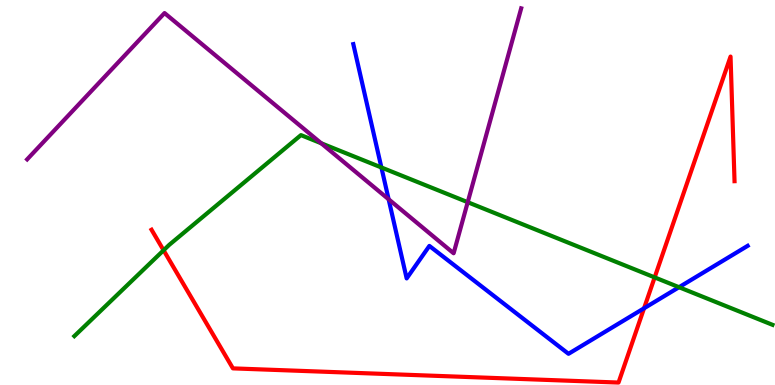[{'lines': ['blue', 'red'], 'intersections': [{'x': 8.31, 'y': 1.99}]}, {'lines': ['green', 'red'], 'intersections': [{'x': 2.11, 'y': 3.5}, {'x': 8.45, 'y': 2.79}]}, {'lines': ['purple', 'red'], 'intersections': []}, {'lines': ['blue', 'green'], 'intersections': [{'x': 4.92, 'y': 5.65}, {'x': 8.76, 'y': 2.54}]}, {'lines': ['blue', 'purple'], 'intersections': [{'x': 5.01, 'y': 4.82}]}, {'lines': ['green', 'purple'], 'intersections': [{'x': 4.14, 'y': 6.28}, {'x': 6.04, 'y': 4.75}]}]